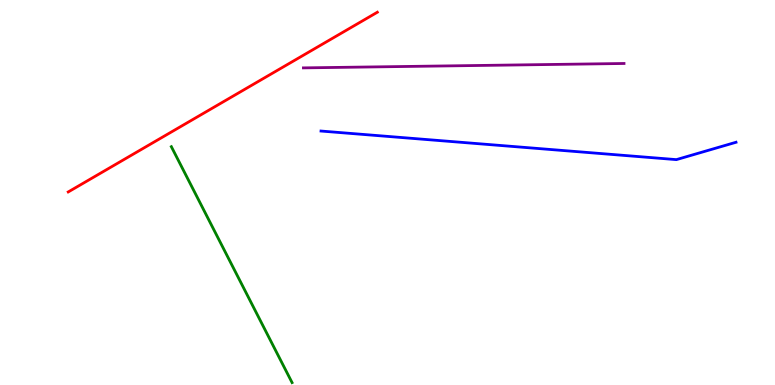[{'lines': ['blue', 'red'], 'intersections': []}, {'lines': ['green', 'red'], 'intersections': []}, {'lines': ['purple', 'red'], 'intersections': []}, {'lines': ['blue', 'green'], 'intersections': []}, {'lines': ['blue', 'purple'], 'intersections': []}, {'lines': ['green', 'purple'], 'intersections': []}]